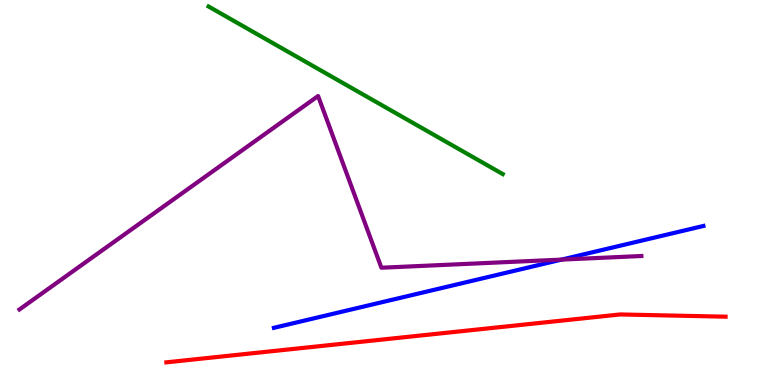[{'lines': ['blue', 'red'], 'intersections': []}, {'lines': ['green', 'red'], 'intersections': []}, {'lines': ['purple', 'red'], 'intersections': []}, {'lines': ['blue', 'green'], 'intersections': []}, {'lines': ['blue', 'purple'], 'intersections': [{'x': 7.25, 'y': 3.26}]}, {'lines': ['green', 'purple'], 'intersections': []}]